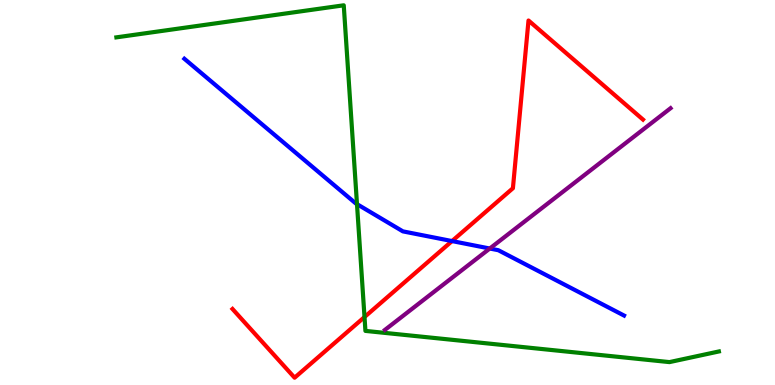[{'lines': ['blue', 'red'], 'intersections': [{'x': 5.83, 'y': 3.74}]}, {'lines': ['green', 'red'], 'intersections': [{'x': 4.7, 'y': 1.77}]}, {'lines': ['purple', 'red'], 'intersections': []}, {'lines': ['blue', 'green'], 'intersections': [{'x': 4.61, 'y': 4.7}]}, {'lines': ['blue', 'purple'], 'intersections': [{'x': 6.32, 'y': 3.54}]}, {'lines': ['green', 'purple'], 'intersections': []}]